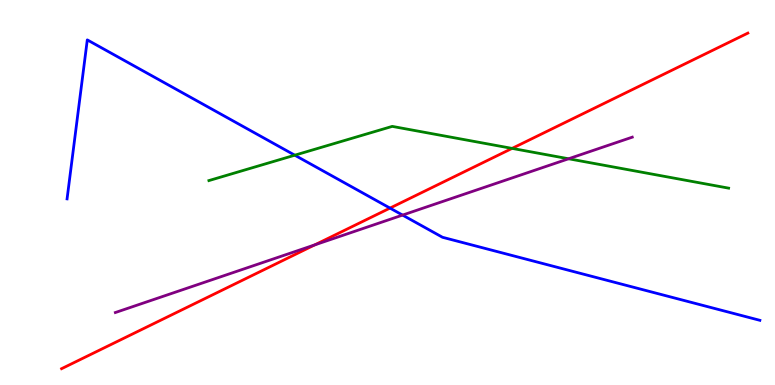[{'lines': ['blue', 'red'], 'intersections': [{'x': 5.03, 'y': 4.59}]}, {'lines': ['green', 'red'], 'intersections': [{'x': 6.61, 'y': 6.15}]}, {'lines': ['purple', 'red'], 'intersections': [{'x': 4.06, 'y': 3.64}]}, {'lines': ['blue', 'green'], 'intersections': [{'x': 3.8, 'y': 5.97}]}, {'lines': ['blue', 'purple'], 'intersections': [{'x': 5.19, 'y': 4.41}]}, {'lines': ['green', 'purple'], 'intersections': [{'x': 7.34, 'y': 5.88}]}]